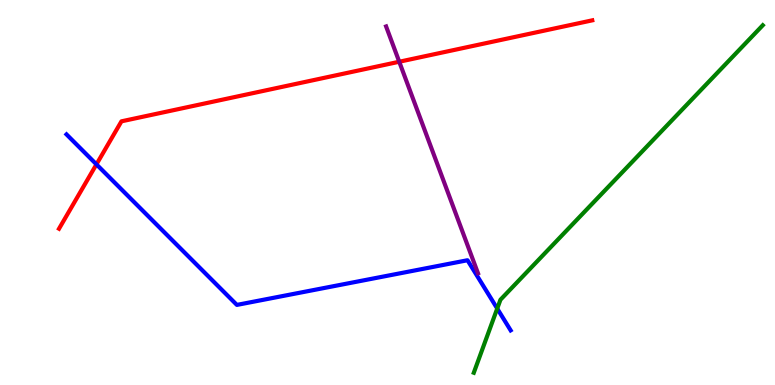[{'lines': ['blue', 'red'], 'intersections': [{'x': 1.24, 'y': 5.73}]}, {'lines': ['green', 'red'], 'intersections': []}, {'lines': ['purple', 'red'], 'intersections': [{'x': 5.15, 'y': 8.4}]}, {'lines': ['blue', 'green'], 'intersections': [{'x': 6.42, 'y': 1.99}]}, {'lines': ['blue', 'purple'], 'intersections': []}, {'lines': ['green', 'purple'], 'intersections': []}]